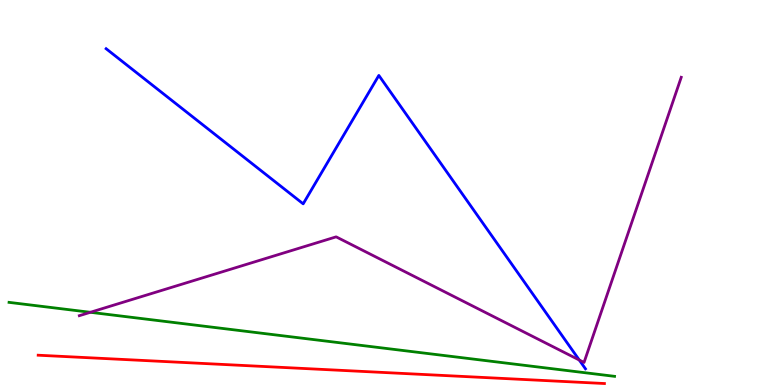[{'lines': ['blue', 'red'], 'intersections': []}, {'lines': ['green', 'red'], 'intersections': []}, {'lines': ['purple', 'red'], 'intersections': []}, {'lines': ['blue', 'green'], 'intersections': []}, {'lines': ['blue', 'purple'], 'intersections': [{'x': 7.47, 'y': 0.649}]}, {'lines': ['green', 'purple'], 'intersections': [{'x': 1.17, 'y': 1.89}]}]